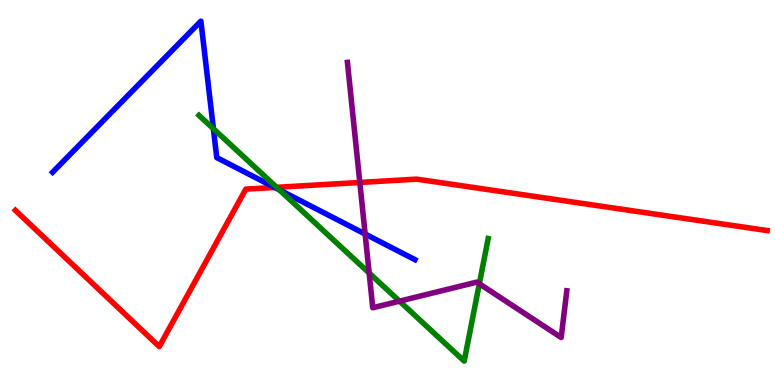[{'lines': ['blue', 'red'], 'intersections': [{'x': 3.54, 'y': 5.13}]}, {'lines': ['green', 'red'], 'intersections': [{'x': 3.57, 'y': 5.13}]}, {'lines': ['purple', 'red'], 'intersections': [{'x': 4.64, 'y': 5.26}]}, {'lines': ['blue', 'green'], 'intersections': [{'x': 2.75, 'y': 6.66}, {'x': 3.61, 'y': 5.07}]}, {'lines': ['blue', 'purple'], 'intersections': [{'x': 4.71, 'y': 3.92}]}, {'lines': ['green', 'purple'], 'intersections': [{'x': 4.76, 'y': 2.91}, {'x': 5.15, 'y': 2.18}, {'x': 6.18, 'y': 2.63}]}]